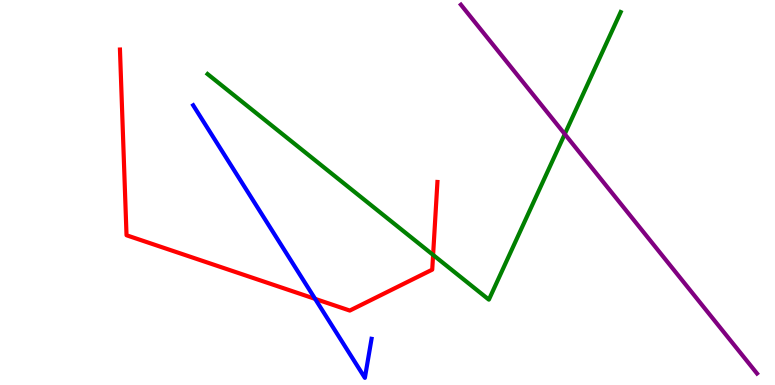[{'lines': ['blue', 'red'], 'intersections': [{'x': 4.07, 'y': 2.24}]}, {'lines': ['green', 'red'], 'intersections': [{'x': 5.59, 'y': 3.38}]}, {'lines': ['purple', 'red'], 'intersections': []}, {'lines': ['blue', 'green'], 'intersections': []}, {'lines': ['blue', 'purple'], 'intersections': []}, {'lines': ['green', 'purple'], 'intersections': [{'x': 7.29, 'y': 6.52}]}]